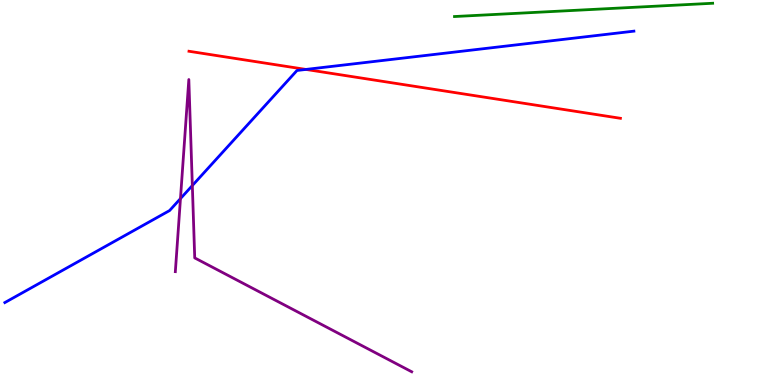[{'lines': ['blue', 'red'], 'intersections': [{'x': 3.95, 'y': 8.2}]}, {'lines': ['green', 'red'], 'intersections': []}, {'lines': ['purple', 'red'], 'intersections': []}, {'lines': ['blue', 'green'], 'intersections': []}, {'lines': ['blue', 'purple'], 'intersections': [{'x': 2.33, 'y': 4.84}, {'x': 2.48, 'y': 5.18}]}, {'lines': ['green', 'purple'], 'intersections': []}]